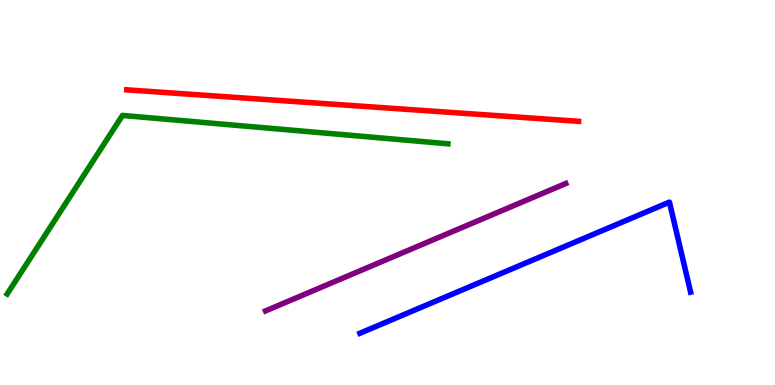[{'lines': ['blue', 'red'], 'intersections': []}, {'lines': ['green', 'red'], 'intersections': []}, {'lines': ['purple', 'red'], 'intersections': []}, {'lines': ['blue', 'green'], 'intersections': []}, {'lines': ['blue', 'purple'], 'intersections': []}, {'lines': ['green', 'purple'], 'intersections': []}]